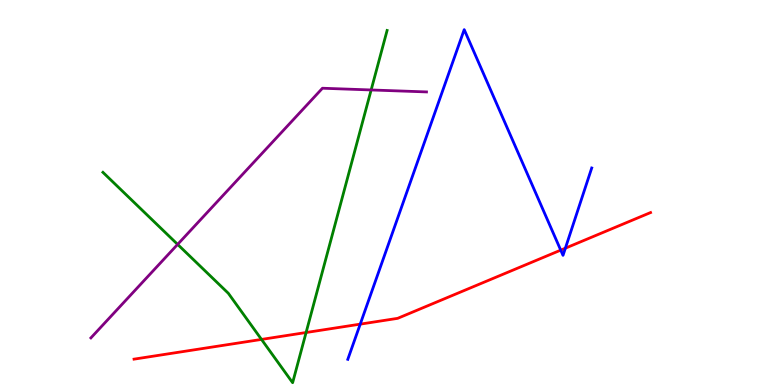[{'lines': ['blue', 'red'], 'intersections': [{'x': 4.65, 'y': 1.58}, {'x': 7.24, 'y': 3.5}, {'x': 7.3, 'y': 3.55}]}, {'lines': ['green', 'red'], 'intersections': [{'x': 3.37, 'y': 1.18}, {'x': 3.95, 'y': 1.36}]}, {'lines': ['purple', 'red'], 'intersections': []}, {'lines': ['blue', 'green'], 'intersections': []}, {'lines': ['blue', 'purple'], 'intersections': []}, {'lines': ['green', 'purple'], 'intersections': [{'x': 2.29, 'y': 3.65}, {'x': 4.79, 'y': 7.66}]}]